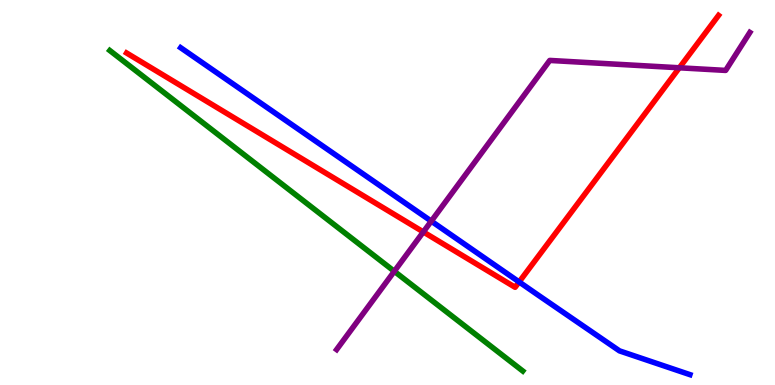[{'lines': ['blue', 'red'], 'intersections': [{'x': 6.7, 'y': 2.68}]}, {'lines': ['green', 'red'], 'intersections': []}, {'lines': ['purple', 'red'], 'intersections': [{'x': 5.46, 'y': 3.98}, {'x': 8.77, 'y': 8.24}]}, {'lines': ['blue', 'green'], 'intersections': []}, {'lines': ['blue', 'purple'], 'intersections': [{'x': 5.56, 'y': 4.26}]}, {'lines': ['green', 'purple'], 'intersections': [{'x': 5.09, 'y': 2.95}]}]